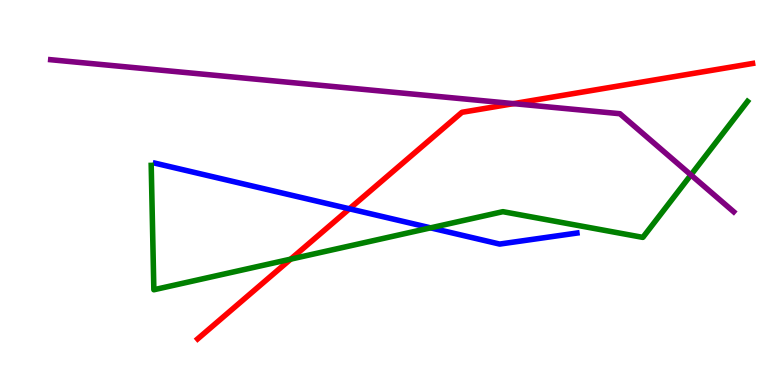[{'lines': ['blue', 'red'], 'intersections': [{'x': 4.51, 'y': 4.58}]}, {'lines': ['green', 'red'], 'intersections': [{'x': 3.75, 'y': 3.27}]}, {'lines': ['purple', 'red'], 'intersections': [{'x': 6.63, 'y': 7.31}]}, {'lines': ['blue', 'green'], 'intersections': [{'x': 5.56, 'y': 4.08}]}, {'lines': ['blue', 'purple'], 'intersections': []}, {'lines': ['green', 'purple'], 'intersections': [{'x': 8.92, 'y': 5.46}]}]